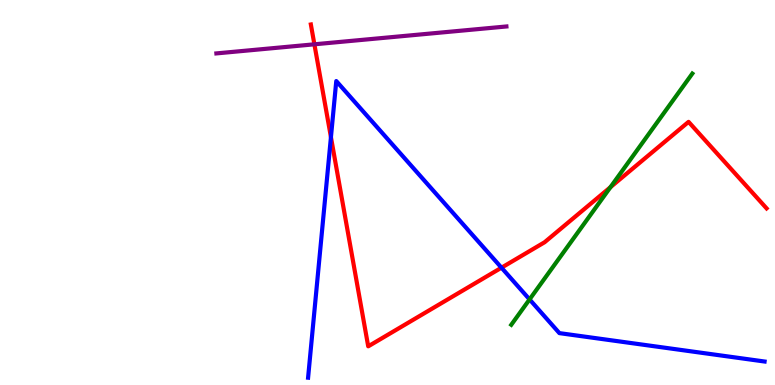[{'lines': ['blue', 'red'], 'intersections': [{'x': 4.27, 'y': 6.44}, {'x': 6.47, 'y': 3.05}]}, {'lines': ['green', 'red'], 'intersections': [{'x': 7.88, 'y': 5.14}]}, {'lines': ['purple', 'red'], 'intersections': [{'x': 4.06, 'y': 8.85}]}, {'lines': ['blue', 'green'], 'intersections': [{'x': 6.83, 'y': 2.22}]}, {'lines': ['blue', 'purple'], 'intersections': []}, {'lines': ['green', 'purple'], 'intersections': []}]